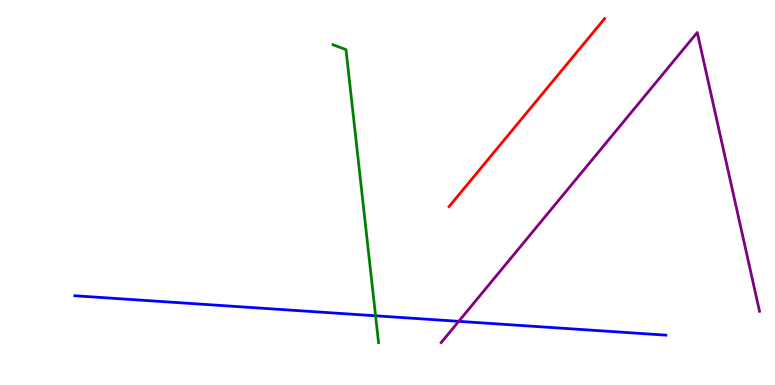[{'lines': ['blue', 'red'], 'intersections': []}, {'lines': ['green', 'red'], 'intersections': []}, {'lines': ['purple', 'red'], 'intersections': []}, {'lines': ['blue', 'green'], 'intersections': [{'x': 4.85, 'y': 1.8}]}, {'lines': ['blue', 'purple'], 'intersections': [{'x': 5.92, 'y': 1.65}]}, {'lines': ['green', 'purple'], 'intersections': []}]